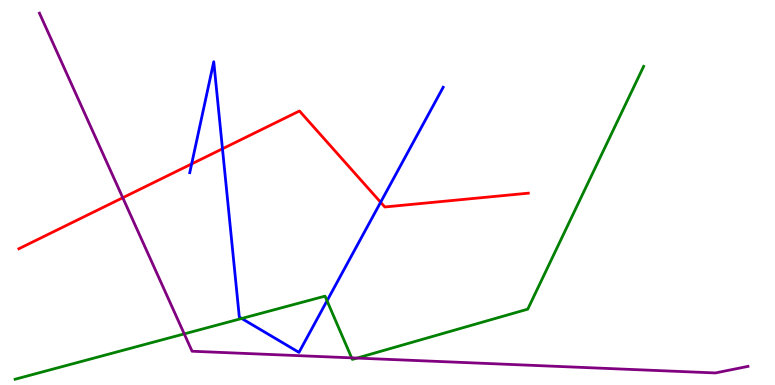[{'lines': ['blue', 'red'], 'intersections': [{'x': 2.47, 'y': 5.74}, {'x': 2.87, 'y': 6.14}, {'x': 4.91, 'y': 4.75}]}, {'lines': ['green', 'red'], 'intersections': []}, {'lines': ['purple', 'red'], 'intersections': [{'x': 1.58, 'y': 4.86}]}, {'lines': ['blue', 'green'], 'intersections': [{'x': 3.12, 'y': 1.73}, {'x': 4.22, 'y': 2.19}]}, {'lines': ['blue', 'purple'], 'intersections': []}, {'lines': ['green', 'purple'], 'intersections': [{'x': 2.38, 'y': 1.33}, {'x': 4.54, 'y': 0.705}, {'x': 4.61, 'y': 0.699}]}]